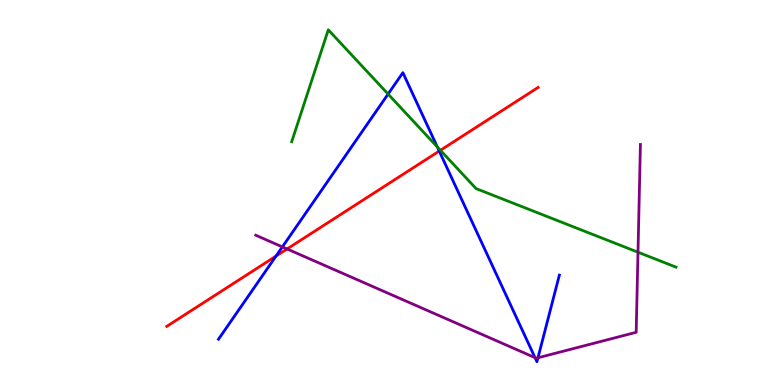[{'lines': ['blue', 'red'], 'intersections': [{'x': 3.56, 'y': 3.35}, {'x': 5.67, 'y': 6.08}]}, {'lines': ['green', 'red'], 'intersections': [{'x': 5.68, 'y': 6.1}]}, {'lines': ['purple', 'red'], 'intersections': [{'x': 3.7, 'y': 3.53}]}, {'lines': ['blue', 'green'], 'intersections': [{'x': 5.01, 'y': 7.56}, {'x': 5.64, 'y': 6.18}]}, {'lines': ['blue', 'purple'], 'intersections': [{'x': 3.64, 'y': 3.59}, {'x': 6.9, 'y': 0.71}, {'x': 6.94, 'y': 0.707}]}, {'lines': ['green', 'purple'], 'intersections': [{'x': 8.23, 'y': 3.45}]}]